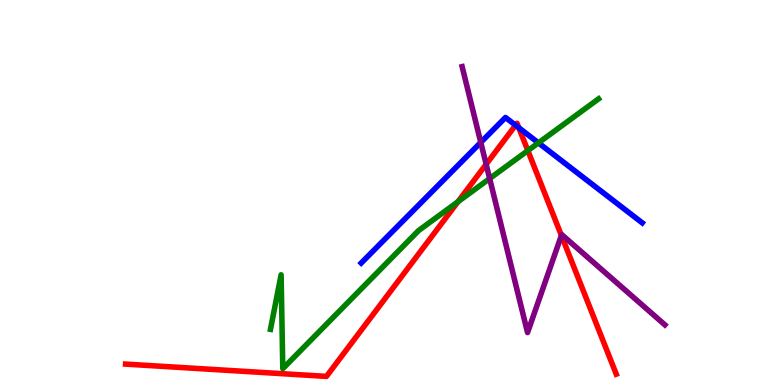[{'lines': ['blue', 'red'], 'intersections': [{'x': 6.65, 'y': 6.75}, {'x': 6.69, 'y': 6.68}]}, {'lines': ['green', 'red'], 'intersections': [{'x': 5.91, 'y': 4.76}, {'x': 6.81, 'y': 6.09}]}, {'lines': ['purple', 'red'], 'intersections': [{'x': 6.27, 'y': 5.73}, {'x': 7.24, 'y': 3.88}]}, {'lines': ['blue', 'green'], 'intersections': [{'x': 6.95, 'y': 6.29}]}, {'lines': ['blue', 'purple'], 'intersections': [{'x': 6.2, 'y': 6.3}]}, {'lines': ['green', 'purple'], 'intersections': [{'x': 6.32, 'y': 5.36}]}]